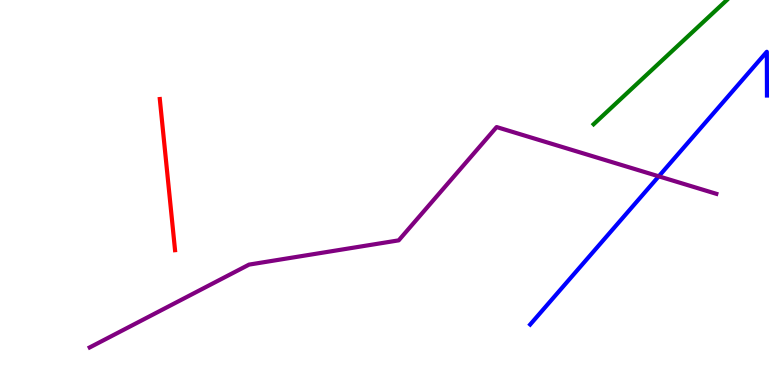[{'lines': ['blue', 'red'], 'intersections': []}, {'lines': ['green', 'red'], 'intersections': []}, {'lines': ['purple', 'red'], 'intersections': []}, {'lines': ['blue', 'green'], 'intersections': []}, {'lines': ['blue', 'purple'], 'intersections': [{'x': 8.5, 'y': 5.42}]}, {'lines': ['green', 'purple'], 'intersections': []}]